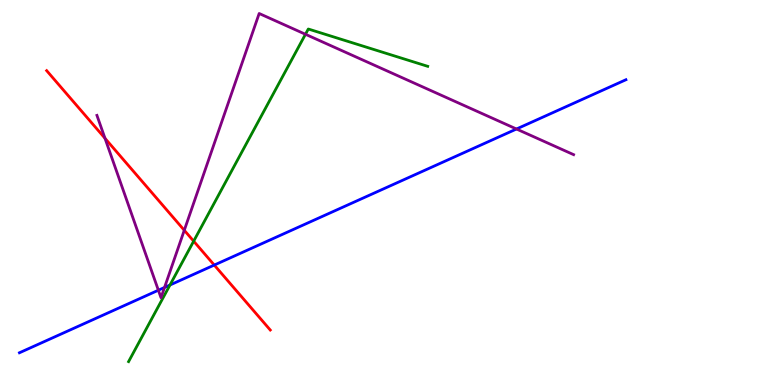[{'lines': ['blue', 'red'], 'intersections': [{'x': 2.76, 'y': 3.12}]}, {'lines': ['green', 'red'], 'intersections': [{'x': 2.5, 'y': 3.74}]}, {'lines': ['purple', 'red'], 'intersections': [{'x': 1.35, 'y': 6.41}, {'x': 2.38, 'y': 4.02}]}, {'lines': ['blue', 'green'], 'intersections': [{'x': 2.19, 'y': 2.6}]}, {'lines': ['blue', 'purple'], 'intersections': [{'x': 2.04, 'y': 2.46}, {'x': 2.12, 'y': 2.53}, {'x': 6.66, 'y': 6.65}]}, {'lines': ['green', 'purple'], 'intersections': [{'x': 3.94, 'y': 9.11}]}]